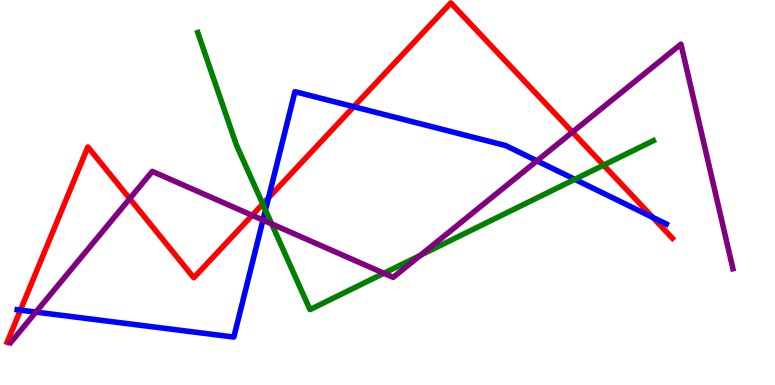[{'lines': ['blue', 'red'], 'intersections': [{'x': 0.264, 'y': 1.94}, {'x': 3.46, 'y': 4.86}, {'x': 4.56, 'y': 7.23}, {'x': 8.42, 'y': 4.35}]}, {'lines': ['green', 'red'], 'intersections': [{'x': 3.39, 'y': 4.7}, {'x': 7.79, 'y': 5.71}]}, {'lines': ['purple', 'red'], 'intersections': [{'x': 1.67, 'y': 4.84}, {'x': 3.25, 'y': 4.41}, {'x': 7.39, 'y': 6.57}]}, {'lines': ['blue', 'green'], 'intersections': [{'x': 3.43, 'y': 4.54}, {'x': 7.42, 'y': 5.34}]}, {'lines': ['blue', 'purple'], 'intersections': [{'x': 0.463, 'y': 1.89}, {'x': 3.39, 'y': 4.28}, {'x': 6.93, 'y': 5.82}]}, {'lines': ['green', 'purple'], 'intersections': [{'x': 3.51, 'y': 4.18}, {'x': 4.95, 'y': 2.9}, {'x': 5.42, 'y': 3.37}]}]